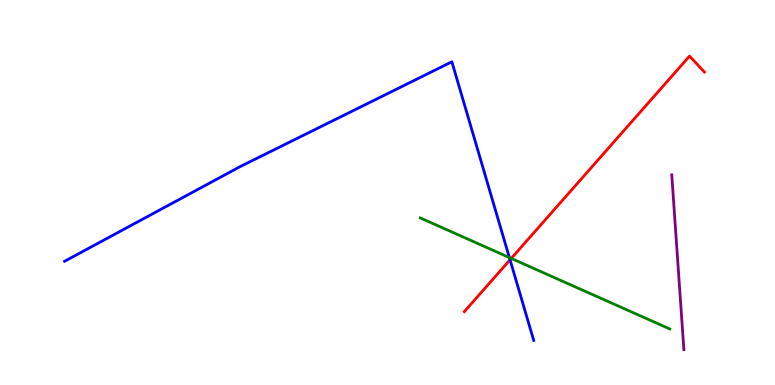[{'lines': ['blue', 'red'], 'intersections': [{'x': 6.58, 'y': 3.25}]}, {'lines': ['green', 'red'], 'intersections': [{'x': 6.6, 'y': 3.29}]}, {'lines': ['purple', 'red'], 'intersections': []}, {'lines': ['blue', 'green'], 'intersections': [{'x': 6.57, 'y': 3.31}]}, {'lines': ['blue', 'purple'], 'intersections': []}, {'lines': ['green', 'purple'], 'intersections': []}]